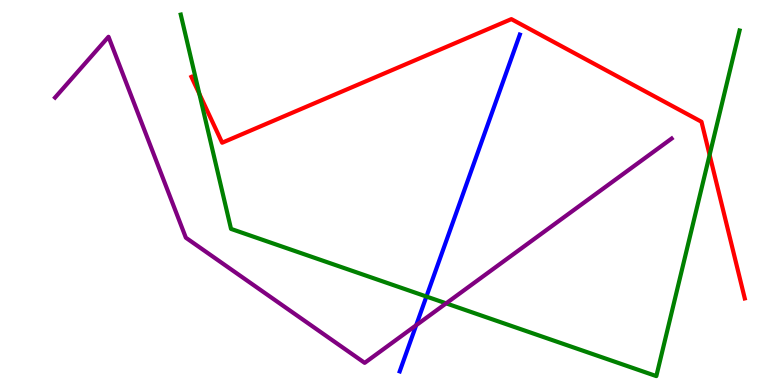[{'lines': ['blue', 'red'], 'intersections': []}, {'lines': ['green', 'red'], 'intersections': [{'x': 2.57, 'y': 7.56}, {'x': 9.16, 'y': 5.98}]}, {'lines': ['purple', 'red'], 'intersections': []}, {'lines': ['blue', 'green'], 'intersections': [{'x': 5.5, 'y': 2.3}]}, {'lines': ['blue', 'purple'], 'intersections': [{'x': 5.37, 'y': 1.55}]}, {'lines': ['green', 'purple'], 'intersections': [{'x': 5.76, 'y': 2.12}]}]